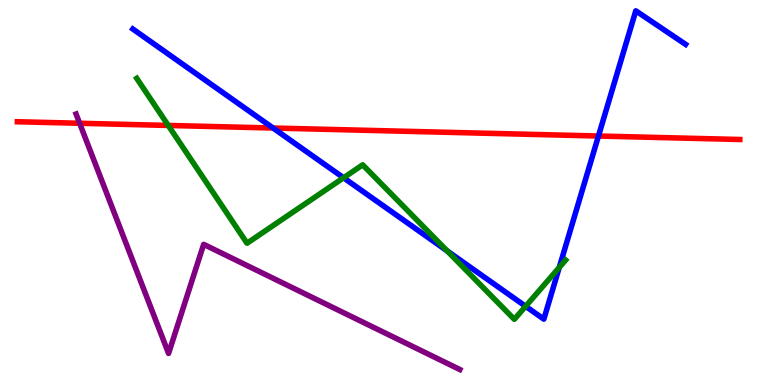[{'lines': ['blue', 'red'], 'intersections': [{'x': 3.52, 'y': 6.67}, {'x': 7.72, 'y': 6.47}]}, {'lines': ['green', 'red'], 'intersections': [{'x': 2.17, 'y': 6.74}]}, {'lines': ['purple', 'red'], 'intersections': [{'x': 1.03, 'y': 6.8}]}, {'lines': ['blue', 'green'], 'intersections': [{'x': 4.43, 'y': 5.38}, {'x': 5.77, 'y': 3.48}, {'x': 6.78, 'y': 2.04}, {'x': 7.22, 'y': 3.05}]}, {'lines': ['blue', 'purple'], 'intersections': []}, {'lines': ['green', 'purple'], 'intersections': []}]